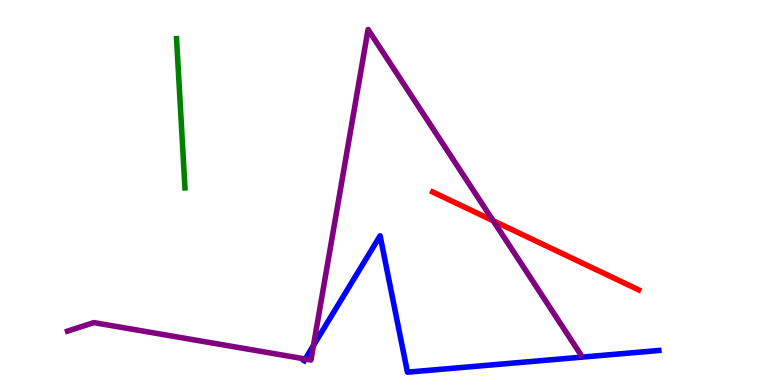[{'lines': ['blue', 'red'], 'intersections': []}, {'lines': ['green', 'red'], 'intersections': []}, {'lines': ['purple', 'red'], 'intersections': [{'x': 6.36, 'y': 4.27}]}, {'lines': ['blue', 'green'], 'intersections': []}, {'lines': ['blue', 'purple'], 'intersections': [{'x': 3.94, 'y': 0.675}, {'x': 4.04, 'y': 1.03}]}, {'lines': ['green', 'purple'], 'intersections': []}]